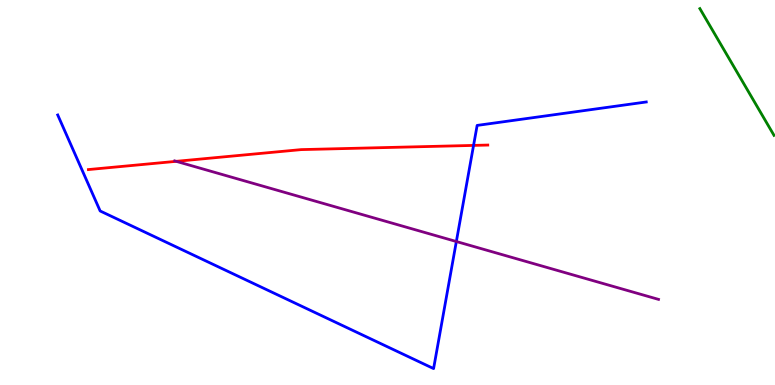[{'lines': ['blue', 'red'], 'intersections': [{'x': 6.11, 'y': 6.22}]}, {'lines': ['green', 'red'], 'intersections': []}, {'lines': ['purple', 'red'], 'intersections': [{'x': 2.27, 'y': 5.81}]}, {'lines': ['blue', 'green'], 'intersections': []}, {'lines': ['blue', 'purple'], 'intersections': [{'x': 5.89, 'y': 3.73}]}, {'lines': ['green', 'purple'], 'intersections': []}]